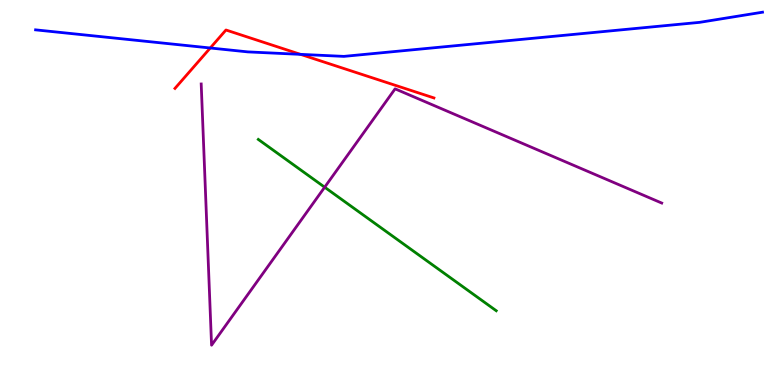[{'lines': ['blue', 'red'], 'intersections': [{'x': 2.71, 'y': 8.75}, {'x': 3.88, 'y': 8.59}]}, {'lines': ['green', 'red'], 'intersections': []}, {'lines': ['purple', 'red'], 'intersections': []}, {'lines': ['blue', 'green'], 'intersections': []}, {'lines': ['blue', 'purple'], 'intersections': []}, {'lines': ['green', 'purple'], 'intersections': [{'x': 4.19, 'y': 5.14}]}]